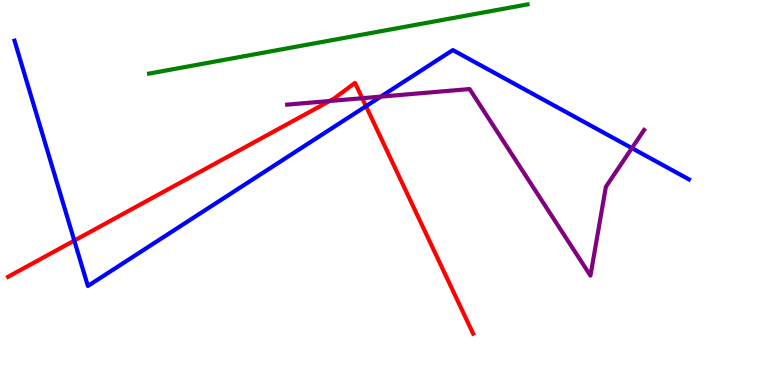[{'lines': ['blue', 'red'], 'intersections': [{'x': 0.959, 'y': 3.75}, {'x': 4.72, 'y': 7.24}]}, {'lines': ['green', 'red'], 'intersections': []}, {'lines': ['purple', 'red'], 'intersections': [{'x': 4.25, 'y': 7.38}, {'x': 4.67, 'y': 7.45}]}, {'lines': ['blue', 'green'], 'intersections': []}, {'lines': ['blue', 'purple'], 'intersections': [{'x': 4.91, 'y': 7.49}, {'x': 8.15, 'y': 6.15}]}, {'lines': ['green', 'purple'], 'intersections': []}]